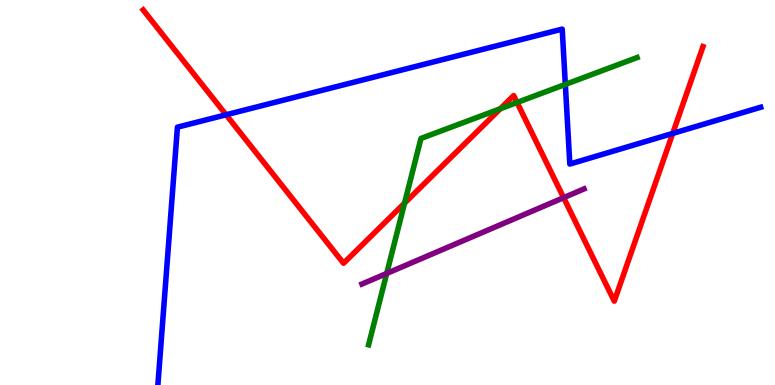[{'lines': ['blue', 'red'], 'intersections': [{'x': 2.92, 'y': 7.02}, {'x': 8.68, 'y': 6.53}]}, {'lines': ['green', 'red'], 'intersections': [{'x': 5.22, 'y': 4.72}, {'x': 6.46, 'y': 7.18}, {'x': 6.67, 'y': 7.34}]}, {'lines': ['purple', 'red'], 'intersections': [{'x': 7.27, 'y': 4.87}]}, {'lines': ['blue', 'green'], 'intersections': [{'x': 7.29, 'y': 7.81}]}, {'lines': ['blue', 'purple'], 'intersections': []}, {'lines': ['green', 'purple'], 'intersections': [{'x': 4.99, 'y': 2.9}]}]